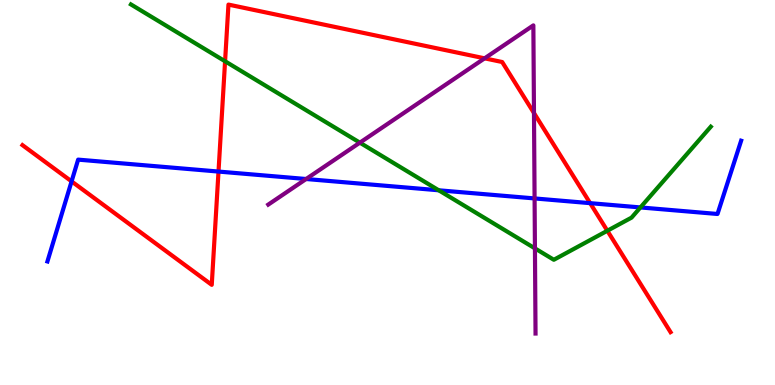[{'lines': ['blue', 'red'], 'intersections': [{'x': 0.924, 'y': 5.29}, {'x': 2.82, 'y': 5.54}, {'x': 7.61, 'y': 4.72}]}, {'lines': ['green', 'red'], 'intersections': [{'x': 2.9, 'y': 8.41}, {'x': 7.84, 'y': 4.01}]}, {'lines': ['purple', 'red'], 'intersections': [{'x': 6.25, 'y': 8.48}, {'x': 6.89, 'y': 7.06}]}, {'lines': ['blue', 'green'], 'intersections': [{'x': 5.66, 'y': 5.06}, {'x': 8.26, 'y': 4.61}]}, {'lines': ['blue', 'purple'], 'intersections': [{'x': 3.95, 'y': 5.35}, {'x': 6.9, 'y': 4.85}]}, {'lines': ['green', 'purple'], 'intersections': [{'x': 4.64, 'y': 6.29}, {'x': 6.9, 'y': 3.55}]}]